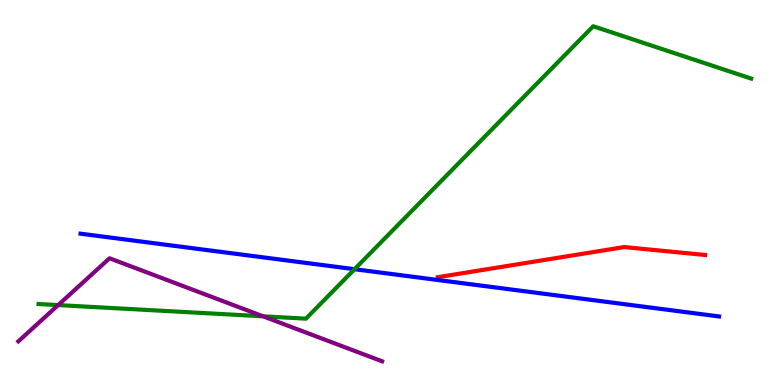[{'lines': ['blue', 'red'], 'intersections': []}, {'lines': ['green', 'red'], 'intersections': []}, {'lines': ['purple', 'red'], 'intersections': []}, {'lines': ['blue', 'green'], 'intersections': [{'x': 4.57, 'y': 3.01}]}, {'lines': ['blue', 'purple'], 'intersections': []}, {'lines': ['green', 'purple'], 'intersections': [{'x': 0.75, 'y': 2.08}, {'x': 3.39, 'y': 1.78}]}]